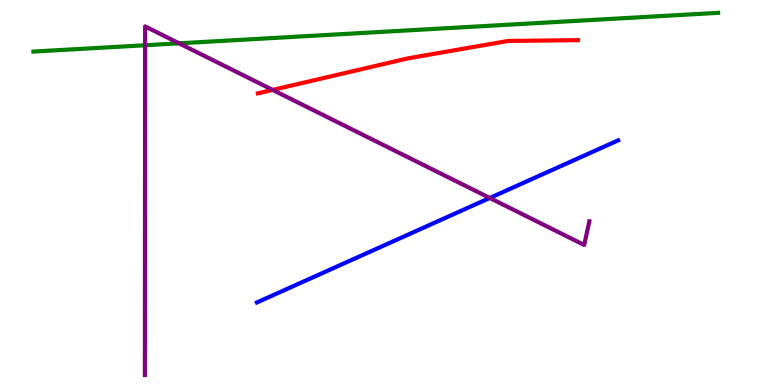[{'lines': ['blue', 'red'], 'intersections': []}, {'lines': ['green', 'red'], 'intersections': []}, {'lines': ['purple', 'red'], 'intersections': [{'x': 3.52, 'y': 7.66}]}, {'lines': ['blue', 'green'], 'intersections': []}, {'lines': ['blue', 'purple'], 'intersections': [{'x': 6.32, 'y': 4.86}]}, {'lines': ['green', 'purple'], 'intersections': [{'x': 1.87, 'y': 8.82}, {'x': 2.31, 'y': 8.87}]}]